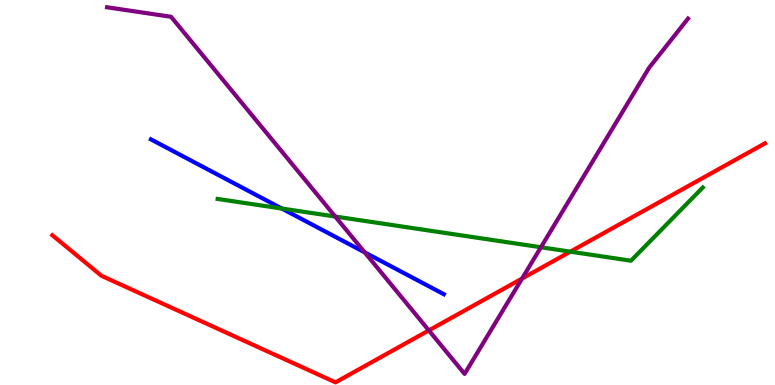[{'lines': ['blue', 'red'], 'intersections': []}, {'lines': ['green', 'red'], 'intersections': [{'x': 7.36, 'y': 3.46}]}, {'lines': ['purple', 'red'], 'intersections': [{'x': 5.53, 'y': 1.42}, {'x': 6.74, 'y': 2.77}]}, {'lines': ['blue', 'green'], 'intersections': [{'x': 3.64, 'y': 4.58}]}, {'lines': ['blue', 'purple'], 'intersections': [{'x': 4.71, 'y': 3.45}]}, {'lines': ['green', 'purple'], 'intersections': [{'x': 4.33, 'y': 4.38}, {'x': 6.98, 'y': 3.58}]}]